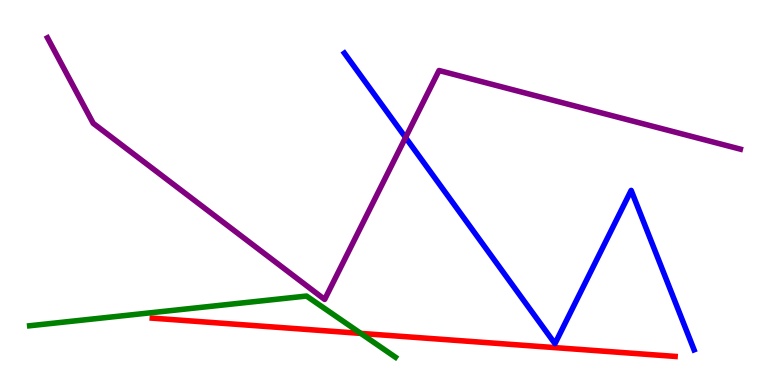[{'lines': ['blue', 'red'], 'intersections': []}, {'lines': ['green', 'red'], 'intersections': [{'x': 4.66, 'y': 1.34}]}, {'lines': ['purple', 'red'], 'intersections': []}, {'lines': ['blue', 'green'], 'intersections': []}, {'lines': ['blue', 'purple'], 'intersections': [{'x': 5.23, 'y': 6.43}]}, {'lines': ['green', 'purple'], 'intersections': []}]